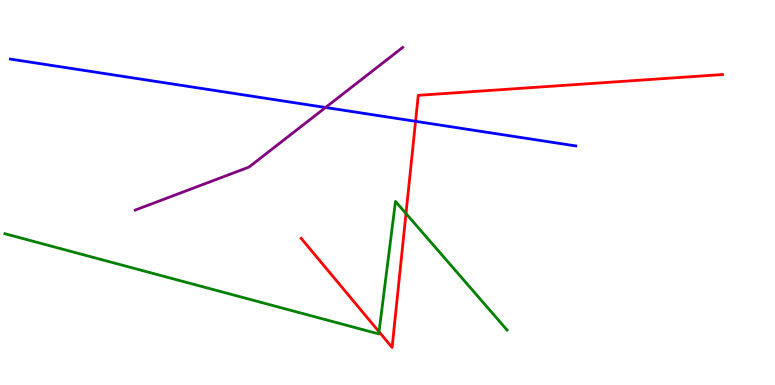[{'lines': ['blue', 'red'], 'intersections': [{'x': 5.36, 'y': 6.85}]}, {'lines': ['green', 'red'], 'intersections': [{'x': 4.89, 'y': 1.38}, {'x': 5.24, 'y': 4.45}]}, {'lines': ['purple', 'red'], 'intersections': []}, {'lines': ['blue', 'green'], 'intersections': []}, {'lines': ['blue', 'purple'], 'intersections': [{'x': 4.2, 'y': 7.21}]}, {'lines': ['green', 'purple'], 'intersections': []}]